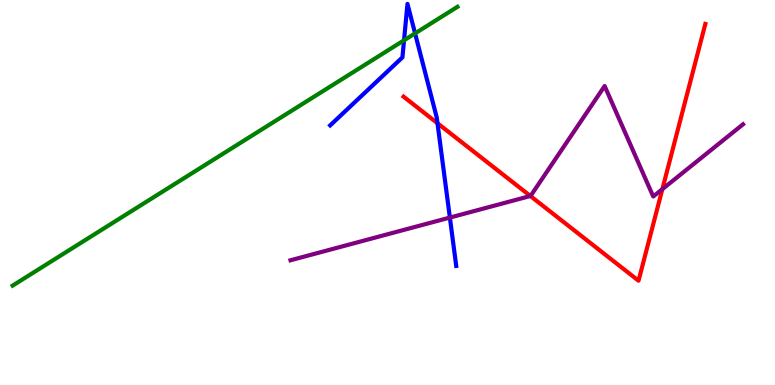[{'lines': ['blue', 'red'], 'intersections': [{'x': 5.64, 'y': 6.8}]}, {'lines': ['green', 'red'], 'intersections': []}, {'lines': ['purple', 'red'], 'intersections': [{'x': 6.84, 'y': 4.91}, {'x': 8.55, 'y': 5.09}]}, {'lines': ['blue', 'green'], 'intersections': [{'x': 5.21, 'y': 8.95}, {'x': 5.36, 'y': 9.13}]}, {'lines': ['blue', 'purple'], 'intersections': [{'x': 5.8, 'y': 4.35}]}, {'lines': ['green', 'purple'], 'intersections': []}]